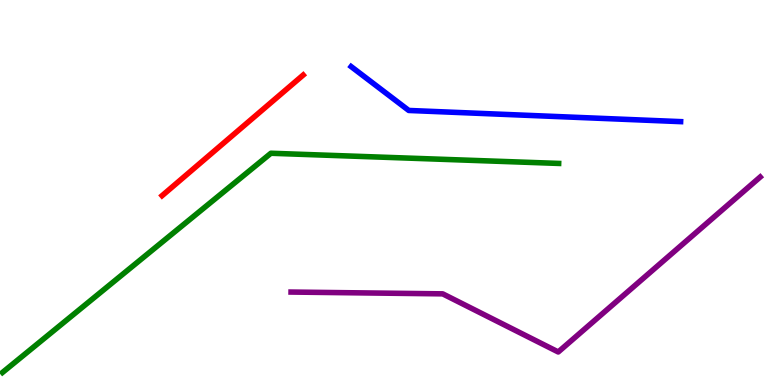[{'lines': ['blue', 'red'], 'intersections': []}, {'lines': ['green', 'red'], 'intersections': []}, {'lines': ['purple', 'red'], 'intersections': []}, {'lines': ['blue', 'green'], 'intersections': []}, {'lines': ['blue', 'purple'], 'intersections': []}, {'lines': ['green', 'purple'], 'intersections': []}]